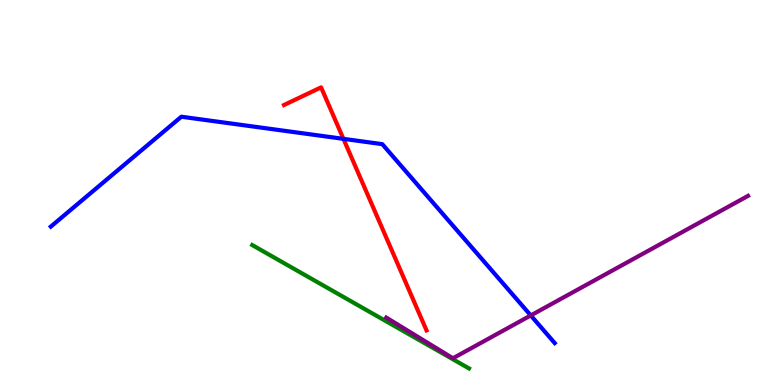[{'lines': ['blue', 'red'], 'intersections': [{'x': 4.43, 'y': 6.39}]}, {'lines': ['green', 'red'], 'intersections': []}, {'lines': ['purple', 'red'], 'intersections': []}, {'lines': ['blue', 'green'], 'intersections': []}, {'lines': ['blue', 'purple'], 'intersections': [{'x': 6.85, 'y': 1.81}]}, {'lines': ['green', 'purple'], 'intersections': []}]